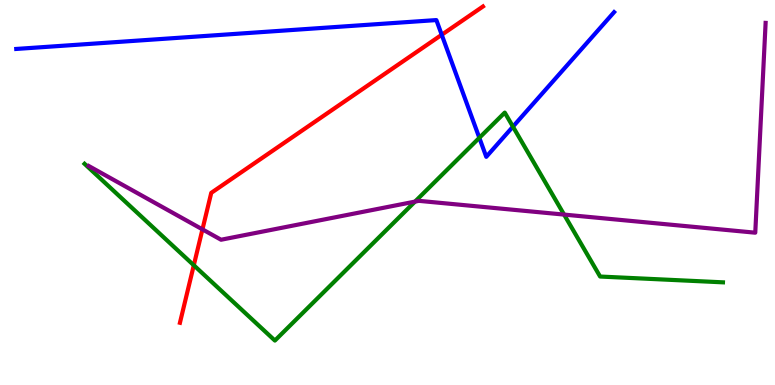[{'lines': ['blue', 'red'], 'intersections': [{'x': 5.7, 'y': 9.1}]}, {'lines': ['green', 'red'], 'intersections': [{'x': 2.5, 'y': 3.11}]}, {'lines': ['purple', 'red'], 'intersections': [{'x': 2.61, 'y': 4.04}]}, {'lines': ['blue', 'green'], 'intersections': [{'x': 6.18, 'y': 6.42}, {'x': 6.62, 'y': 6.71}]}, {'lines': ['blue', 'purple'], 'intersections': []}, {'lines': ['green', 'purple'], 'intersections': [{'x': 5.36, 'y': 4.76}, {'x': 7.28, 'y': 4.43}]}]